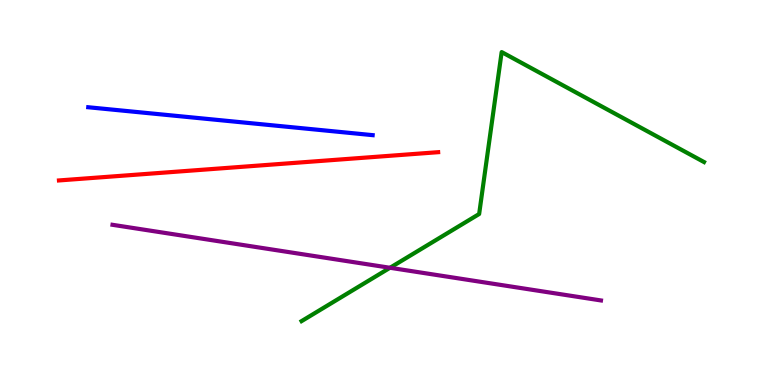[{'lines': ['blue', 'red'], 'intersections': []}, {'lines': ['green', 'red'], 'intersections': []}, {'lines': ['purple', 'red'], 'intersections': []}, {'lines': ['blue', 'green'], 'intersections': []}, {'lines': ['blue', 'purple'], 'intersections': []}, {'lines': ['green', 'purple'], 'intersections': [{'x': 5.03, 'y': 3.04}]}]